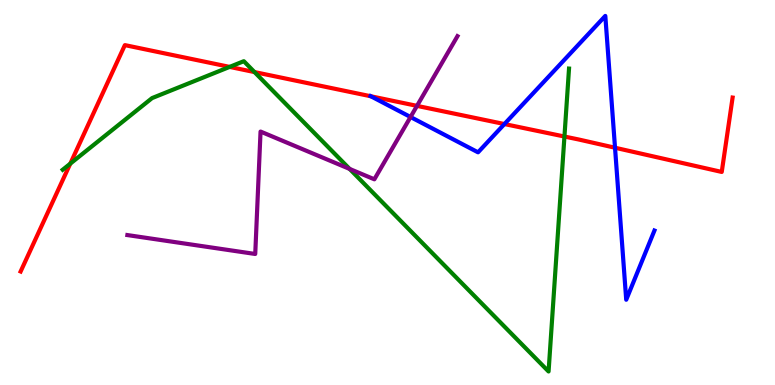[{'lines': ['blue', 'red'], 'intersections': [{'x': 4.79, 'y': 7.5}, {'x': 6.51, 'y': 6.78}, {'x': 7.94, 'y': 6.16}]}, {'lines': ['green', 'red'], 'intersections': [{'x': 0.907, 'y': 5.75}, {'x': 2.96, 'y': 8.26}, {'x': 3.28, 'y': 8.13}, {'x': 7.28, 'y': 6.45}]}, {'lines': ['purple', 'red'], 'intersections': [{'x': 5.38, 'y': 7.25}]}, {'lines': ['blue', 'green'], 'intersections': []}, {'lines': ['blue', 'purple'], 'intersections': [{'x': 5.3, 'y': 6.96}]}, {'lines': ['green', 'purple'], 'intersections': [{'x': 4.51, 'y': 5.61}]}]